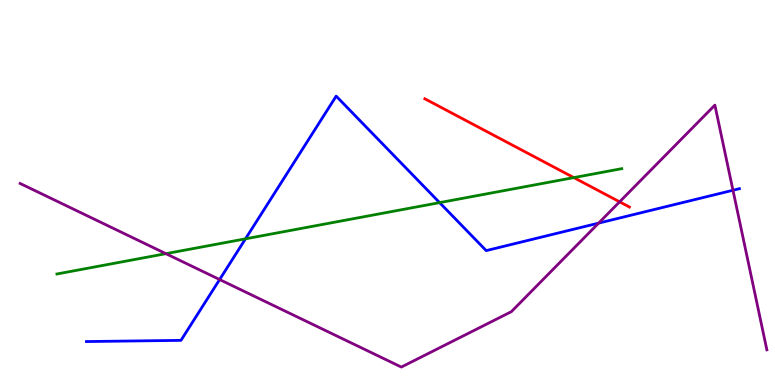[{'lines': ['blue', 'red'], 'intersections': []}, {'lines': ['green', 'red'], 'intersections': [{'x': 7.4, 'y': 5.39}]}, {'lines': ['purple', 'red'], 'intersections': [{'x': 7.99, 'y': 4.76}]}, {'lines': ['blue', 'green'], 'intersections': [{'x': 3.17, 'y': 3.8}, {'x': 5.67, 'y': 4.74}]}, {'lines': ['blue', 'purple'], 'intersections': [{'x': 2.83, 'y': 2.74}, {'x': 7.72, 'y': 4.2}, {'x': 9.46, 'y': 5.06}]}, {'lines': ['green', 'purple'], 'intersections': [{'x': 2.14, 'y': 3.41}]}]